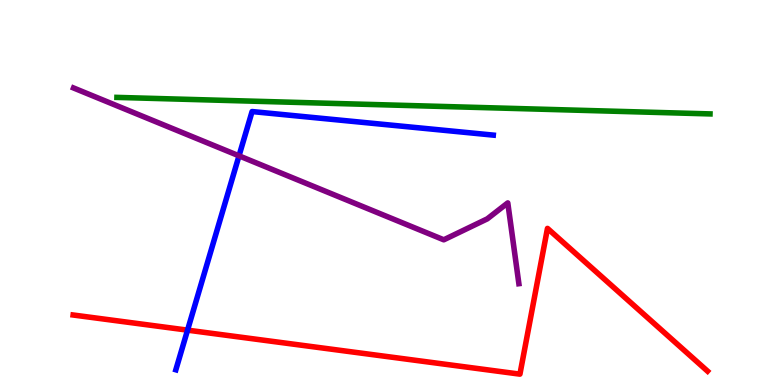[{'lines': ['blue', 'red'], 'intersections': [{'x': 2.42, 'y': 1.42}]}, {'lines': ['green', 'red'], 'intersections': []}, {'lines': ['purple', 'red'], 'intersections': []}, {'lines': ['blue', 'green'], 'intersections': []}, {'lines': ['blue', 'purple'], 'intersections': [{'x': 3.08, 'y': 5.95}]}, {'lines': ['green', 'purple'], 'intersections': []}]